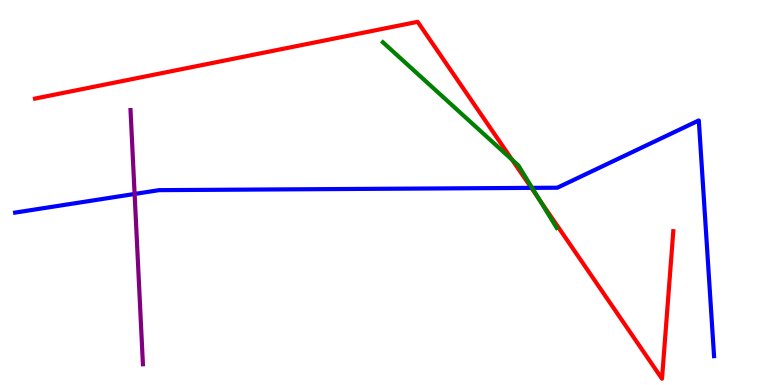[{'lines': ['blue', 'red'], 'intersections': [{'x': 6.86, 'y': 5.12}]}, {'lines': ['green', 'red'], 'intersections': [{'x': 6.61, 'y': 5.85}, {'x': 6.96, 'y': 4.82}]}, {'lines': ['purple', 'red'], 'intersections': []}, {'lines': ['blue', 'green'], 'intersections': [{'x': 6.87, 'y': 5.12}]}, {'lines': ['blue', 'purple'], 'intersections': [{'x': 1.74, 'y': 4.96}]}, {'lines': ['green', 'purple'], 'intersections': []}]